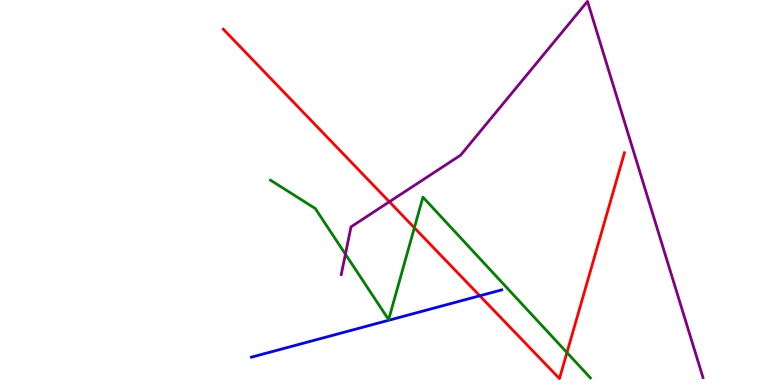[{'lines': ['blue', 'red'], 'intersections': [{'x': 6.19, 'y': 2.32}]}, {'lines': ['green', 'red'], 'intersections': [{'x': 5.35, 'y': 4.08}, {'x': 7.32, 'y': 0.842}]}, {'lines': ['purple', 'red'], 'intersections': [{'x': 5.02, 'y': 4.76}]}, {'lines': ['blue', 'green'], 'intersections': []}, {'lines': ['blue', 'purple'], 'intersections': []}, {'lines': ['green', 'purple'], 'intersections': [{'x': 4.46, 'y': 3.4}]}]